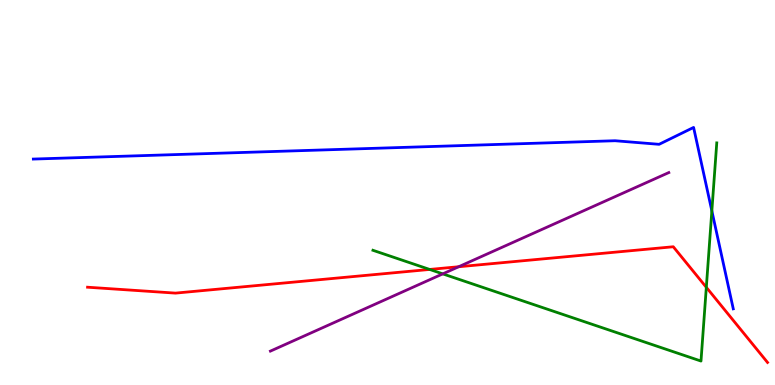[{'lines': ['blue', 'red'], 'intersections': []}, {'lines': ['green', 'red'], 'intersections': [{'x': 5.54, 'y': 3.0}, {'x': 9.11, 'y': 2.54}]}, {'lines': ['purple', 'red'], 'intersections': [{'x': 5.92, 'y': 3.07}]}, {'lines': ['blue', 'green'], 'intersections': [{'x': 9.19, 'y': 4.52}]}, {'lines': ['blue', 'purple'], 'intersections': []}, {'lines': ['green', 'purple'], 'intersections': [{'x': 5.71, 'y': 2.89}]}]